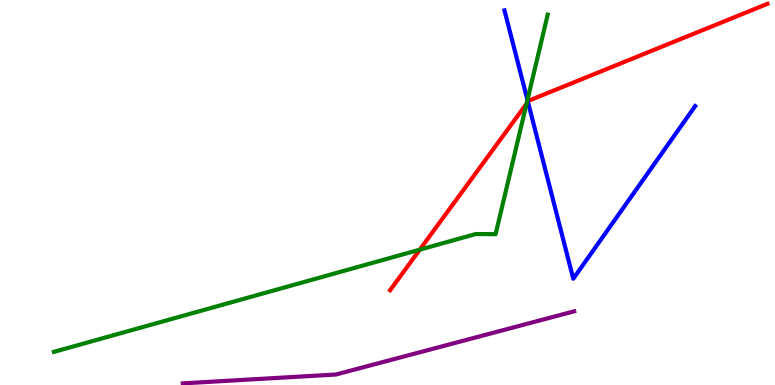[{'lines': ['blue', 'red'], 'intersections': [{'x': 6.81, 'y': 7.35}]}, {'lines': ['green', 'red'], 'intersections': [{'x': 5.42, 'y': 3.52}, {'x': 6.79, 'y': 7.31}]}, {'lines': ['purple', 'red'], 'intersections': []}, {'lines': ['blue', 'green'], 'intersections': [{'x': 6.81, 'y': 7.4}]}, {'lines': ['blue', 'purple'], 'intersections': []}, {'lines': ['green', 'purple'], 'intersections': []}]